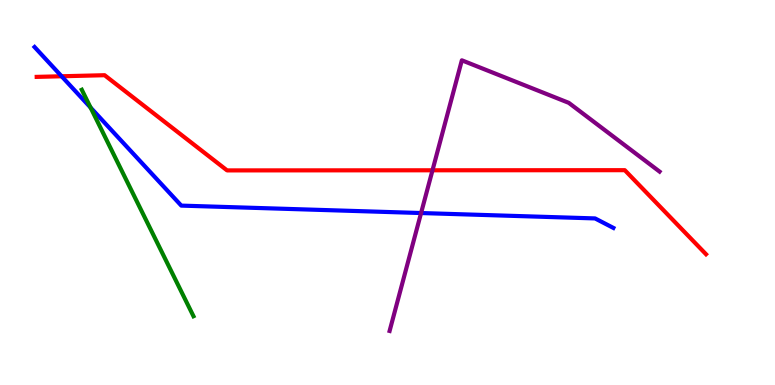[{'lines': ['blue', 'red'], 'intersections': [{'x': 0.795, 'y': 8.02}]}, {'lines': ['green', 'red'], 'intersections': []}, {'lines': ['purple', 'red'], 'intersections': [{'x': 5.58, 'y': 5.58}]}, {'lines': ['blue', 'green'], 'intersections': [{'x': 1.17, 'y': 7.21}]}, {'lines': ['blue', 'purple'], 'intersections': [{'x': 5.43, 'y': 4.47}]}, {'lines': ['green', 'purple'], 'intersections': []}]